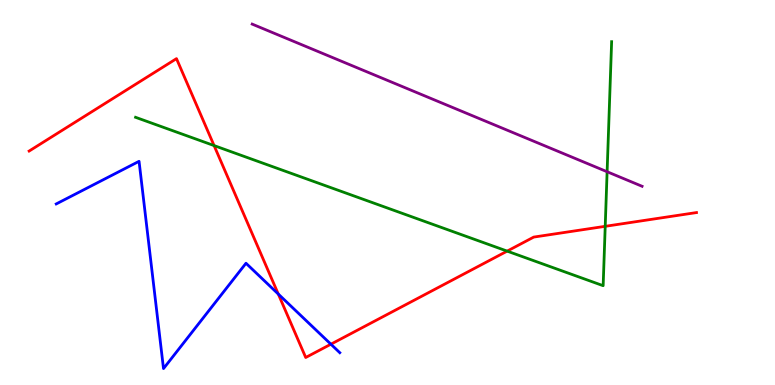[{'lines': ['blue', 'red'], 'intersections': [{'x': 3.59, 'y': 2.36}, {'x': 4.27, 'y': 1.06}]}, {'lines': ['green', 'red'], 'intersections': [{'x': 2.76, 'y': 6.22}, {'x': 6.54, 'y': 3.48}, {'x': 7.81, 'y': 4.12}]}, {'lines': ['purple', 'red'], 'intersections': []}, {'lines': ['blue', 'green'], 'intersections': []}, {'lines': ['blue', 'purple'], 'intersections': []}, {'lines': ['green', 'purple'], 'intersections': [{'x': 7.83, 'y': 5.54}]}]